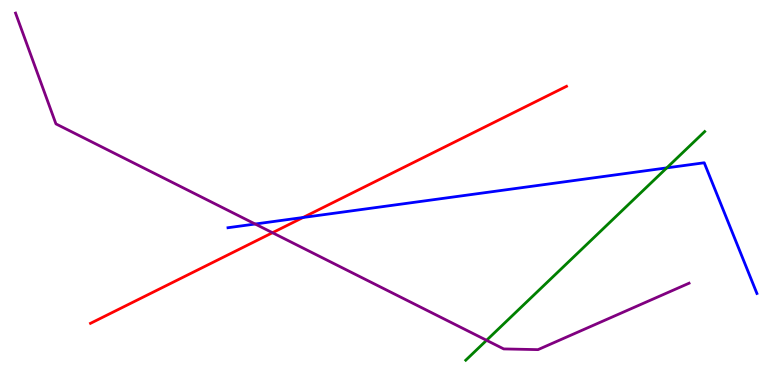[{'lines': ['blue', 'red'], 'intersections': [{'x': 3.91, 'y': 4.35}]}, {'lines': ['green', 'red'], 'intersections': []}, {'lines': ['purple', 'red'], 'intersections': [{'x': 3.52, 'y': 3.96}]}, {'lines': ['blue', 'green'], 'intersections': [{'x': 8.6, 'y': 5.64}]}, {'lines': ['blue', 'purple'], 'intersections': [{'x': 3.29, 'y': 4.18}]}, {'lines': ['green', 'purple'], 'intersections': [{'x': 6.28, 'y': 1.16}]}]